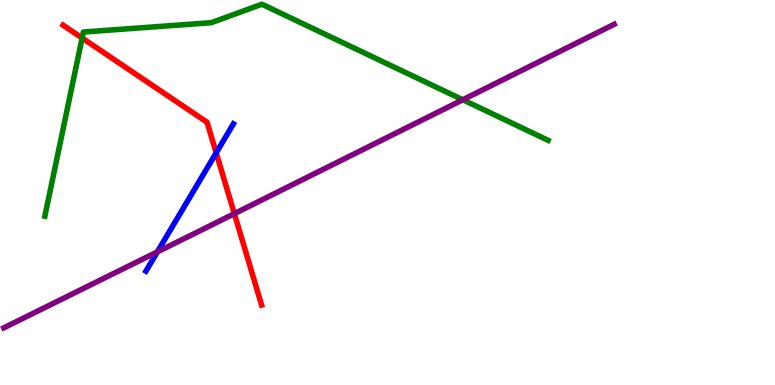[{'lines': ['blue', 'red'], 'intersections': [{'x': 2.79, 'y': 6.03}]}, {'lines': ['green', 'red'], 'intersections': [{'x': 1.06, 'y': 9.01}]}, {'lines': ['purple', 'red'], 'intersections': [{'x': 3.02, 'y': 4.45}]}, {'lines': ['blue', 'green'], 'intersections': []}, {'lines': ['blue', 'purple'], 'intersections': [{'x': 2.03, 'y': 3.46}]}, {'lines': ['green', 'purple'], 'intersections': [{'x': 5.97, 'y': 7.41}]}]